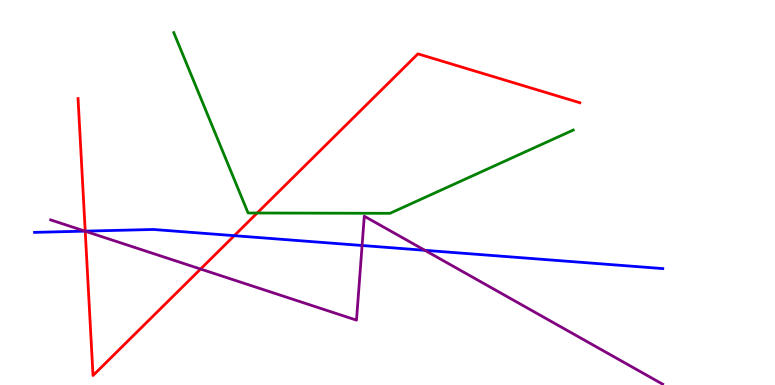[{'lines': ['blue', 'red'], 'intersections': [{'x': 1.1, 'y': 4.0}, {'x': 3.02, 'y': 3.88}]}, {'lines': ['green', 'red'], 'intersections': [{'x': 3.32, 'y': 4.47}]}, {'lines': ['purple', 'red'], 'intersections': [{'x': 1.1, 'y': 3.99}, {'x': 2.59, 'y': 3.01}]}, {'lines': ['blue', 'green'], 'intersections': []}, {'lines': ['blue', 'purple'], 'intersections': [{'x': 1.1, 'y': 4.0}, {'x': 4.67, 'y': 3.62}, {'x': 5.48, 'y': 3.5}]}, {'lines': ['green', 'purple'], 'intersections': []}]